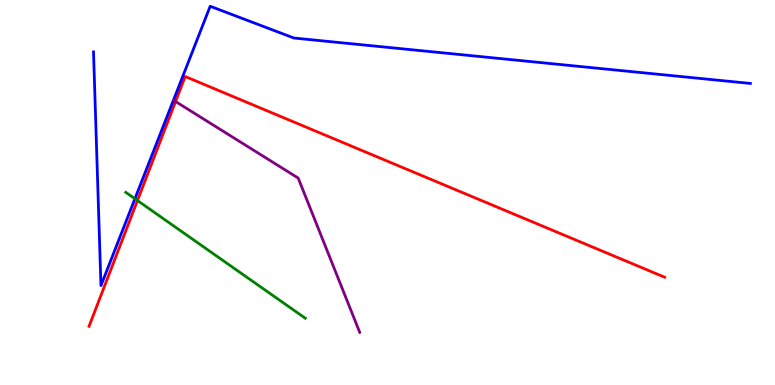[{'lines': ['blue', 'red'], 'intersections': []}, {'lines': ['green', 'red'], 'intersections': [{'x': 1.77, 'y': 4.79}]}, {'lines': ['purple', 'red'], 'intersections': [{'x': 2.27, 'y': 7.36}]}, {'lines': ['blue', 'green'], 'intersections': [{'x': 1.74, 'y': 4.84}]}, {'lines': ['blue', 'purple'], 'intersections': []}, {'lines': ['green', 'purple'], 'intersections': []}]